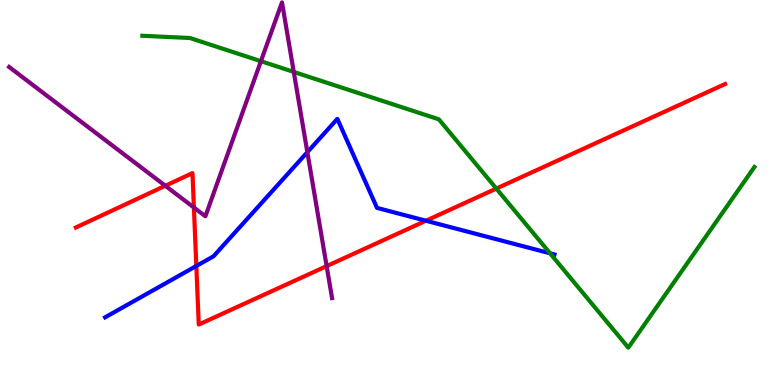[{'lines': ['blue', 'red'], 'intersections': [{'x': 2.53, 'y': 3.09}, {'x': 5.5, 'y': 4.27}]}, {'lines': ['green', 'red'], 'intersections': [{'x': 6.4, 'y': 5.1}]}, {'lines': ['purple', 'red'], 'intersections': [{'x': 2.13, 'y': 5.17}, {'x': 2.5, 'y': 4.61}, {'x': 4.21, 'y': 3.09}]}, {'lines': ['blue', 'green'], 'intersections': [{'x': 7.1, 'y': 3.42}]}, {'lines': ['blue', 'purple'], 'intersections': [{'x': 3.97, 'y': 6.05}]}, {'lines': ['green', 'purple'], 'intersections': [{'x': 3.37, 'y': 8.41}, {'x': 3.79, 'y': 8.13}]}]